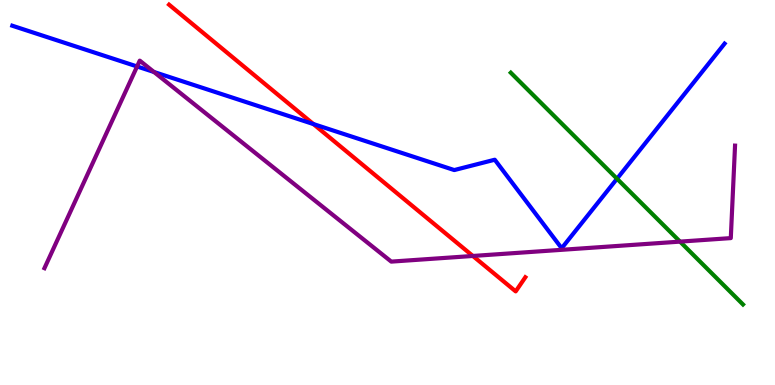[{'lines': ['blue', 'red'], 'intersections': [{'x': 4.04, 'y': 6.78}]}, {'lines': ['green', 'red'], 'intersections': []}, {'lines': ['purple', 'red'], 'intersections': [{'x': 6.1, 'y': 3.35}]}, {'lines': ['blue', 'green'], 'intersections': [{'x': 7.96, 'y': 5.36}]}, {'lines': ['blue', 'purple'], 'intersections': [{'x': 1.77, 'y': 8.27}, {'x': 1.99, 'y': 8.13}]}, {'lines': ['green', 'purple'], 'intersections': [{'x': 8.77, 'y': 3.72}]}]